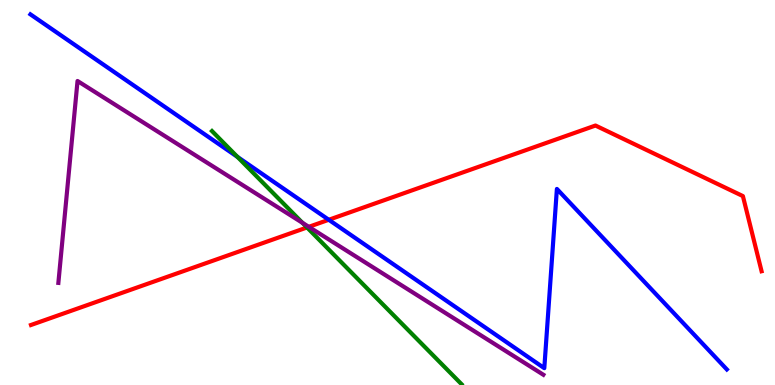[{'lines': ['blue', 'red'], 'intersections': [{'x': 4.24, 'y': 4.29}]}, {'lines': ['green', 'red'], 'intersections': [{'x': 3.96, 'y': 4.09}]}, {'lines': ['purple', 'red'], 'intersections': [{'x': 3.98, 'y': 4.11}]}, {'lines': ['blue', 'green'], 'intersections': [{'x': 3.06, 'y': 5.92}]}, {'lines': ['blue', 'purple'], 'intersections': []}, {'lines': ['green', 'purple'], 'intersections': [{'x': 3.9, 'y': 4.21}]}]